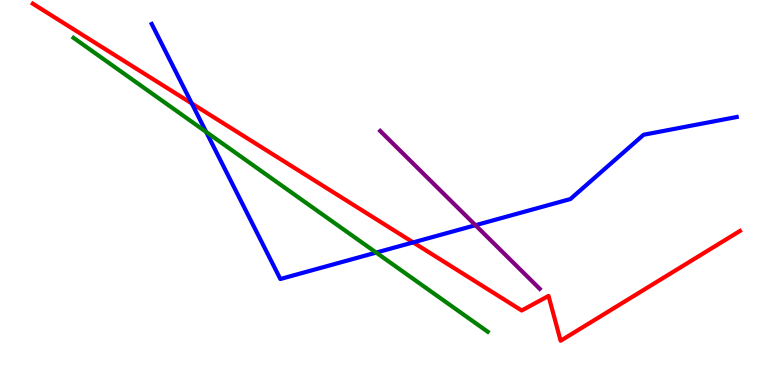[{'lines': ['blue', 'red'], 'intersections': [{'x': 2.47, 'y': 7.31}, {'x': 5.33, 'y': 3.7}]}, {'lines': ['green', 'red'], 'intersections': []}, {'lines': ['purple', 'red'], 'intersections': []}, {'lines': ['blue', 'green'], 'intersections': [{'x': 2.66, 'y': 6.57}, {'x': 4.85, 'y': 3.44}]}, {'lines': ['blue', 'purple'], 'intersections': [{'x': 6.14, 'y': 4.15}]}, {'lines': ['green', 'purple'], 'intersections': []}]